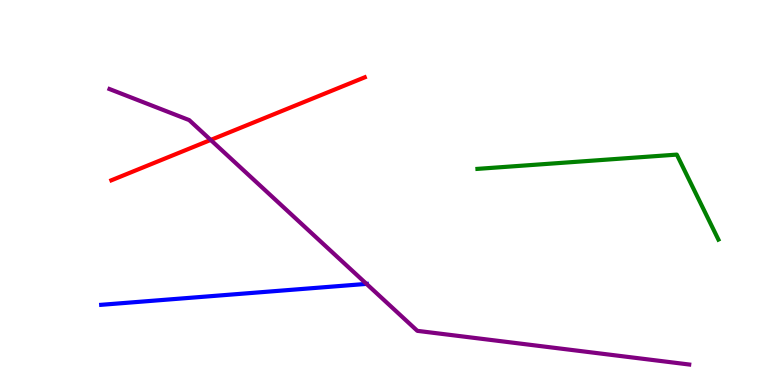[{'lines': ['blue', 'red'], 'intersections': []}, {'lines': ['green', 'red'], 'intersections': []}, {'lines': ['purple', 'red'], 'intersections': [{'x': 2.72, 'y': 6.37}]}, {'lines': ['blue', 'green'], 'intersections': []}, {'lines': ['blue', 'purple'], 'intersections': [{'x': 4.73, 'y': 2.63}]}, {'lines': ['green', 'purple'], 'intersections': []}]